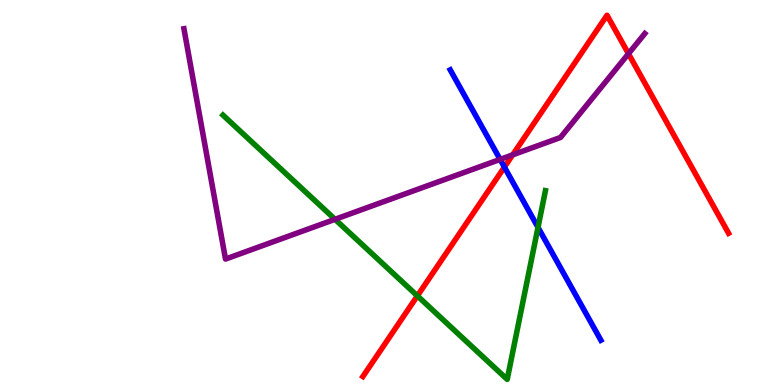[{'lines': ['blue', 'red'], 'intersections': [{'x': 6.51, 'y': 5.66}]}, {'lines': ['green', 'red'], 'intersections': [{'x': 5.39, 'y': 2.32}]}, {'lines': ['purple', 'red'], 'intersections': [{'x': 6.62, 'y': 5.98}, {'x': 8.11, 'y': 8.6}]}, {'lines': ['blue', 'green'], 'intersections': [{'x': 6.94, 'y': 4.09}]}, {'lines': ['blue', 'purple'], 'intersections': [{'x': 6.45, 'y': 5.86}]}, {'lines': ['green', 'purple'], 'intersections': [{'x': 4.32, 'y': 4.3}]}]